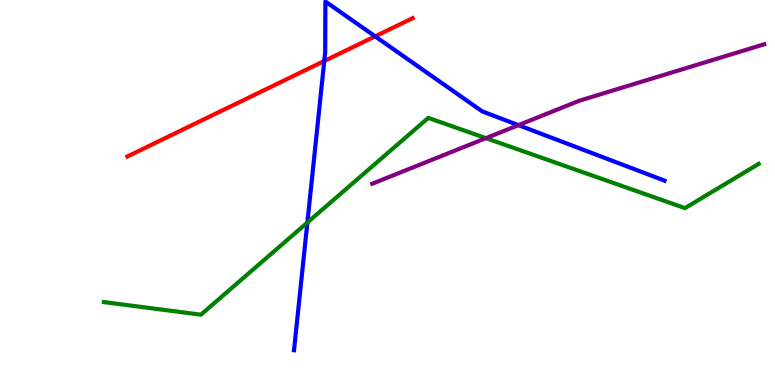[{'lines': ['blue', 'red'], 'intersections': [{'x': 4.18, 'y': 8.42}, {'x': 4.84, 'y': 9.06}]}, {'lines': ['green', 'red'], 'intersections': []}, {'lines': ['purple', 'red'], 'intersections': []}, {'lines': ['blue', 'green'], 'intersections': [{'x': 3.97, 'y': 4.22}]}, {'lines': ['blue', 'purple'], 'intersections': [{'x': 6.69, 'y': 6.75}]}, {'lines': ['green', 'purple'], 'intersections': [{'x': 6.27, 'y': 6.41}]}]